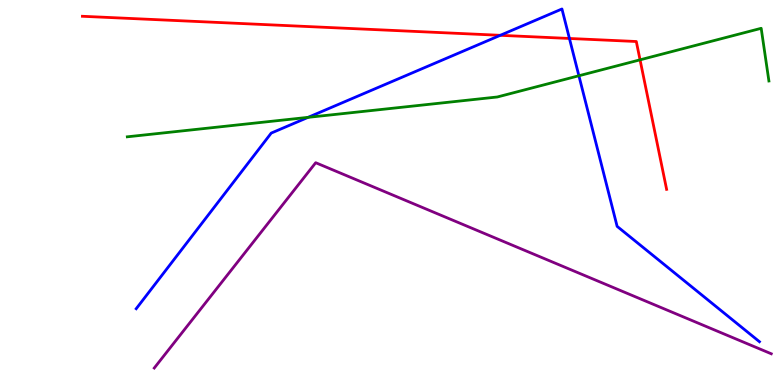[{'lines': ['blue', 'red'], 'intersections': [{'x': 6.46, 'y': 9.08}, {'x': 7.35, 'y': 9.0}]}, {'lines': ['green', 'red'], 'intersections': [{'x': 8.26, 'y': 8.45}]}, {'lines': ['purple', 'red'], 'intersections': []}, {'lines': ['blue', 'green'], 'intersections': [{'x': 3.98, 'y': 6.95}, {'x': 7.47, 'y': 8.03}]}, {'lines': ['blue', 'purple'], 'intersections': []}, {'lines': ['green', 'purple'], 'intersections': []}]